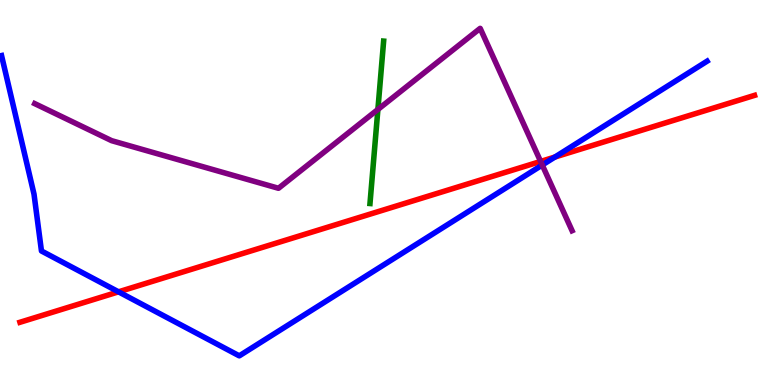[{'lines': ['blue', 'red'], 'intersections': [{'x': 1.53, 'y': 2.42}, {'x': 7.16, 'y': 5.92}]}, {'lines': ['green', 'red'], 'intersections': []}, {'lines': ['purple', 'red'], 'intersections': [{'x': 6.98, 'y': 5.81}]}, {'lines': ['blue', 'green'], 'intersections': []}, {'lines': ['blue', 'purple'], 'intersections': [{'x': 7.0, 'y': 5.71}]}, {'lines': ['green', 'purple'], 'intersections': [{'x': 4.88, 'y': 7.16}]}]